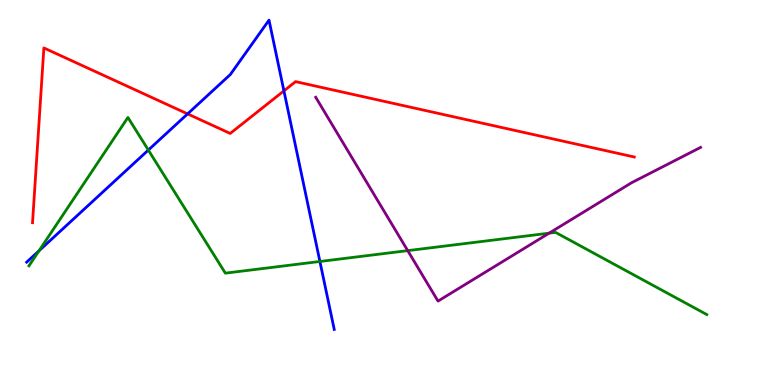[{'lines': ['blue', 'red'], 'intersections': [{'x': 2.42, 'y': 7.04}, {'x': 3.66, 'y': 7.64}]}, {'lines': ['green', 'red'], 'intersections': []}, {'lines': ['purple', 'red'], 'intersections': []}, {'lines': ['blue', 'green'], 'intersections': [{'x': 0.503, 'y': 3.49}, {'x': 1.91, 'y': 6.1}, {'x': 4.13, 'y': 3.21}]}, {'lines': ['blue', 'purple'], 'intersections': []}, {'lines': ['green', 'purple'], 'intersections': [{'x': 5.26, 'y': 3.49}, {'x': 7.09, 'y': 3.94}]}]